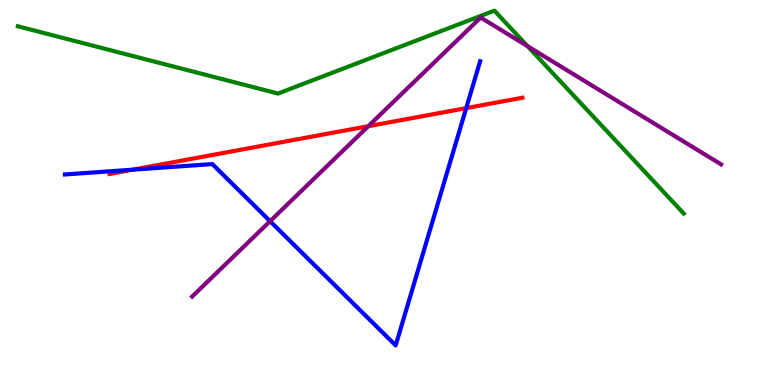[{'lines': ['blue', 'red'], 'intersections': [{'x': 1.71, 'y': 5.59}, {'x': 6.02, 'y': 7.19}]}, {'lines': ['green', 'red'], 'intersections': []}, {'lines': ['purple', 'red'], 'intersections': [{'x': 4.75, 'y': 6.72}]}, {'lines': ['blue', 'green'], 'intersections': []}, {'lines': ['blue', 'purple'], 'intersections': [{'x': 3.49, 'y': 4.25}]}, {'lines': ['green', 'purple'], 'intersections': [{'x': 6.81, 'y': 8.8}]}]